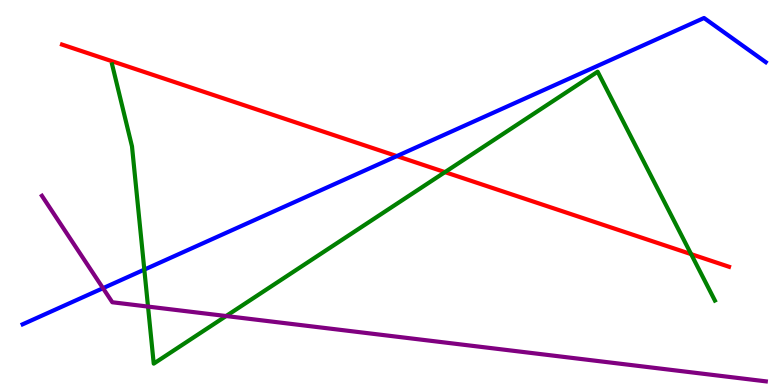[{'lines': ['blue', 'red'], 'intersections': [{'x': 5.12, 'y': 5.95}]}, {'lines': ['green', 'red'], 'intersections': [{'x': 5.74, 'y': 5.53}, {'x': 8.92, 'y': 3.4}]}, {'lines': ['purple', 'red'], 'intersections': []}, {'lines': ['blue', 'green'], 'intersections': [{'x': 1.86, 'y': 3.0}]}, {'lines': ['blue', 'purple'], 'intersections': [{'x': 1.33, 'y': 2.51}]}, {'lines': ['green', 'purple'], 'intersections': [{'x': 1.91, 'y': 2.04}, {'x': 2.92, 'y': 1.79}]}]